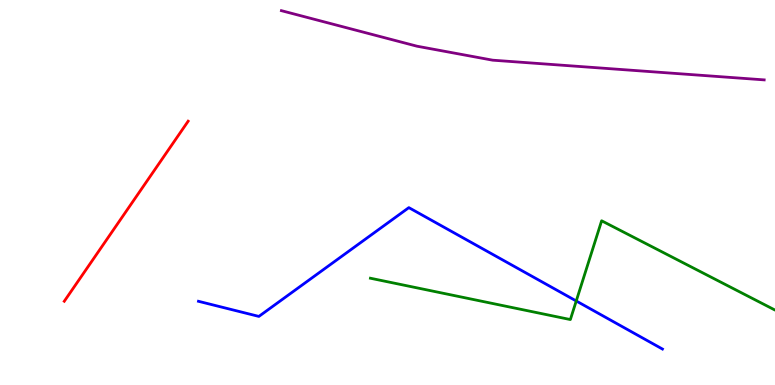[{'lines': ['blue', 'red'], 'intersections': []}, {'lines': ['green', 'red'], 'intersections': []}, {'lines': ['purple', 'red'], 'intersections': []}, {'lines': ['blue', 'green'], 'intersections': [{'x': 7.44, 'y': 2.18}]}, {'lines': ['blue', 'purple'], 'intersections': []}, {'lines': ['green', 'purple'], 'intersections': []}]